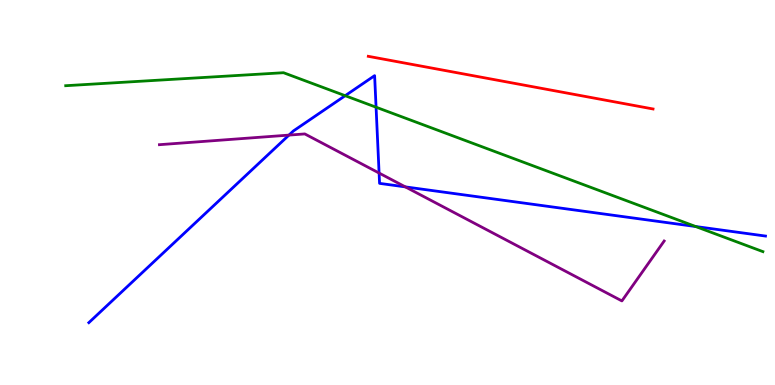[{'lines': ['blue', 'red'], 'intersections': []}, {'lines': ['green', 'red'], 'intersections': []}, {'lines': ['purple', 'red'], 'intersections': []}, {'lines': ['blue', 'green'], 'intersections': [{'x': 4.45, 'y': 7.51}, {'x': 4.85, 'y': 7.22}, {'x': 8.98, 'y': 4.12}]}, {'lines': ['blue', 'purple'], 'intersections': [{'x': 3.73, 'y': 6.49}, {'x': 4.89, 'y': 5.51}, {'x': 5.23, 'y': 5.15}]}, {'lines': ['green', 'purple'], 'intersections': []}]